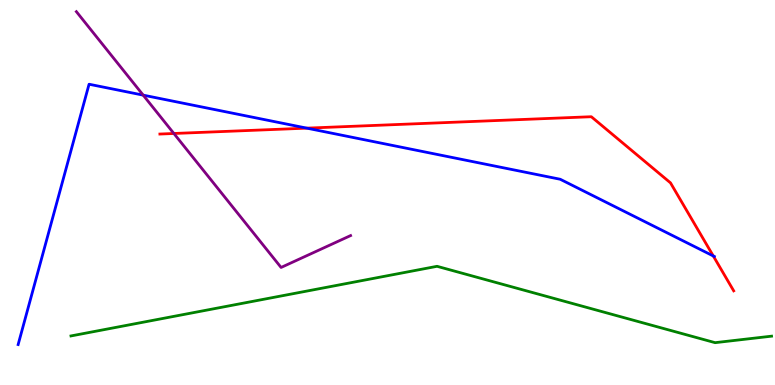[{'lines': ['blue', 'red'], 'intersections': [{'x': 3.96, 'y': 6.67}, {'x': 9.2, 'y': 3.35}]}, {'lines': ['green', 'red'], 'intersections': []}, {'lines': ['purple', 'red'], 'intersections': [{'x': 2.24, 'y': 6.53}]}, {'lines': ['blue', 'green'], 'intersections': []}, {'lines': ['blue', 'purple'], 'intersections': [{'x': 1.85, 'y': 7.53}]}, {'lines': ['green', 'purple'], 'intersections': []}]